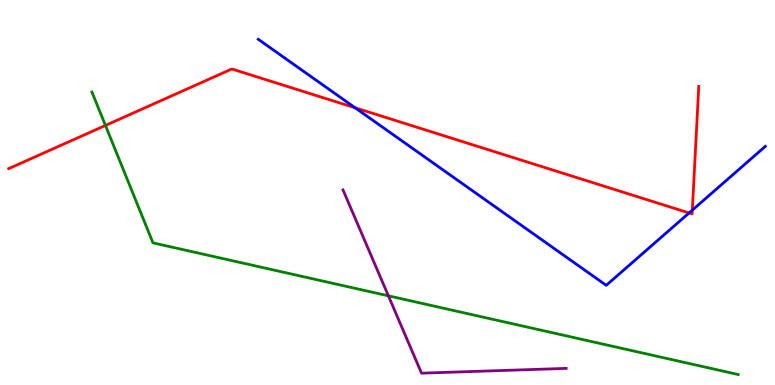[{'lines': ['blue', 'red'], 'intersections': [{'x': 4.58, 'y': 7.2}, {'x': 8.89, 'y': 4.47}, {'x': 8.93, 'y': 4.54}]}, {'lines': ['green', 'red'], 'intersections': [{'x': 1.36, 'y': 6.74}]}, {'lines': ['purple', 'red'], 'intersections': []}, {'lines': ['blue', 'green'], 'intersections': []}, {'lines': ['blue', 'purple'], 'intersections': []}, {'lines': ['green', 'purple'], 'intersections': [{'x': 5.01, 'y': 2.32}]}]